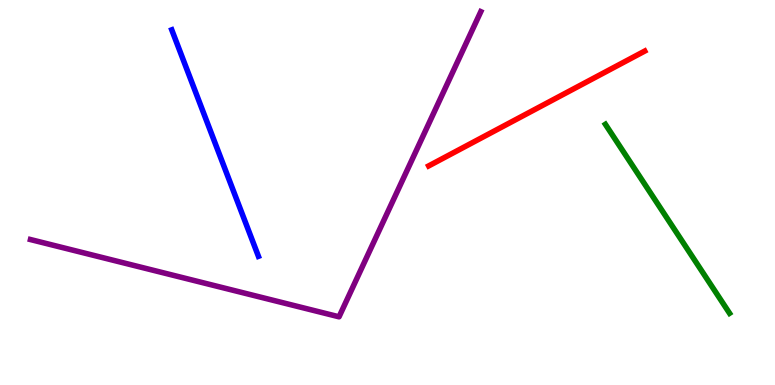[{'lines': ['blue', 'red'], 'intersections': []}, {'lines': ['green', 'red'], 'intersections': []}, {'lines': ['purple', 'red'], 'intersections': []}, {'lines': ['blue', 'green'], 'intersections': []}, {'lines': ['blue', 'purple'], 'intersections': []}, {'lines': ['green', 'purple'], 'intersections': []}]